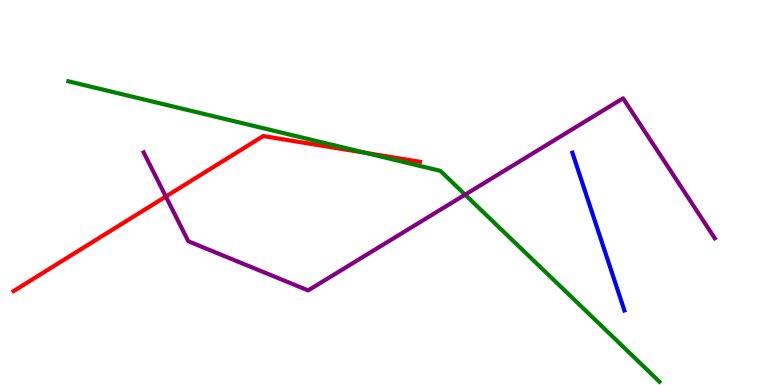[{'lines': ['blue', 'red'], 'intersections': []}, {'lines': ['green', 'red'], 'intersections': [{'x': 4.72, 'y': 6.03}]}, {'lines': ['purple', 'red'], 'intersections': [{'x': 2.14, 'y': 4.9}]}, {'lines': ['blue', 'green'], 'intersections': []}, {'lines': ['blue', 'purple'], 'intersections': []}, {'lines': ['green', 'purple'], 'intersections': [{'x': 6.0, 'y': 4.94}]}]